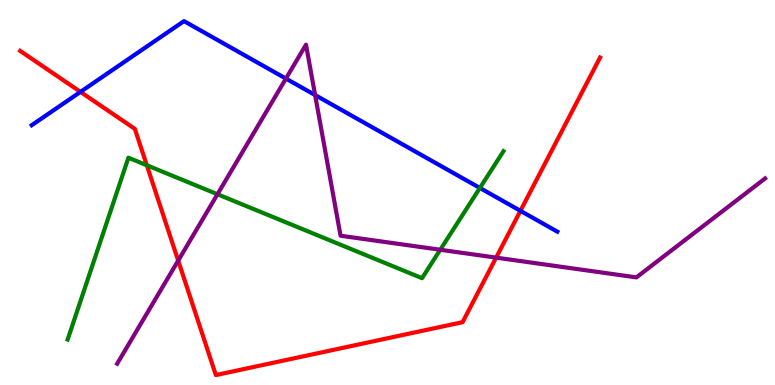[{'lines': ['blue', 'red'], 'intersections': [{'x': 1.04, 'y': 7.61}, {'x': 6.72, 'y': 4.52}]}, {'lines': ['green', 'red'], 'intersections': [{'x': 1.89, 'y': 5.71}]}, {'lines': ['purple', 'red'], 'intersections': [{'x': 2.3, 'y': 3.23}, {'x': 6.4, 'y': 3.31}]}, {'lines': ['blue', 'green'], 'intersections': [{'x': 6.19, 'y': 5.12}]}, {'lines': ['blue', 'purple'], 'intersections': [{'x': 3.69, 'y': 7.96}, {'x': 4.07, 'y': 7.53}]}, {'lines': ['green', 'purple'], 'intersections': [{'x': 2.81, 'y': 4.95}, {'x': 5.68, 'y': 3.51}]}]